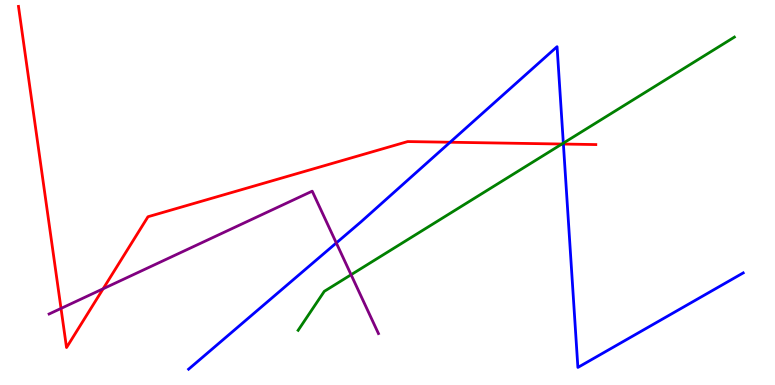[{'lines': ['blue', 'red'], 'intersections': [{'x': 5.81, 'y': 6.31}, {'x': 7.27, 'y': 6.26}]}, {'lines': ['green', 'red'], 'intersections': [{'x': 7.25, 'y': 6.26}]}, {'lines': ['purple', 'red'], 'intersections': [{'x': 0.787, 'y': 1.99}, {'x': 1.33, 'y': 2.5}]}, {'lines': ['blue', 'green'], 'intersections': [{'x': 7.27, 'y': 6.28}]}, {'lines': ['blue', 'purple'], 'intersections': [{'x': 4.34, 'y': 3.69}]}, {'lines': ['green', 'purple'], 'intersections': [{'x': 4.53, 'y': 2.86}]}]